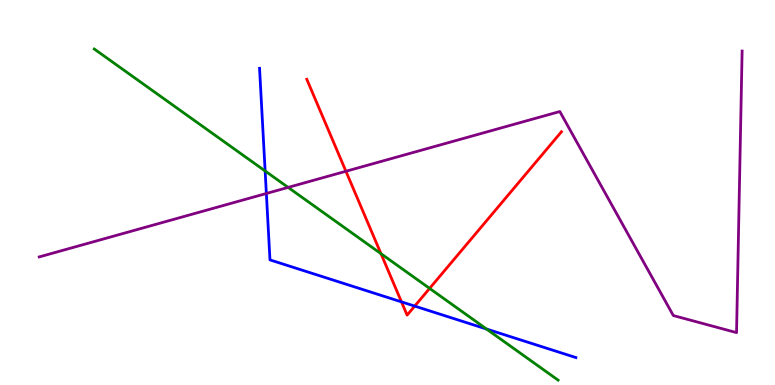[{'lines': ['blue', 'red'], 'intersections': [{'x': 5.18, 'y': 2.16}, {'x': 5.35, 'y': 2.05}]}, {'lines': ['green', 'red'], 'intersections': [{'x': 4.92, 'y': 3.41}, {'x': 5.54, 'y': 2.51}]}, {'lines': ['purple', 'red'], 'intersections': [{'x': 4.46, 'y': 5.55}]}, {'lines': ['blue', 'green'], 'intersections': [{'x': 3.42, 'y': 5.56}, {'x': 6.28, 'y': 1.45}]}, {'lines': ['blue', 'purple'], 'intersections': [{'x': 3.44, 'y': 4.97}]}, {'lines': ['green', 'purple'], 'intersections': [{'x': 3.72, 'y': 5.13}]}]